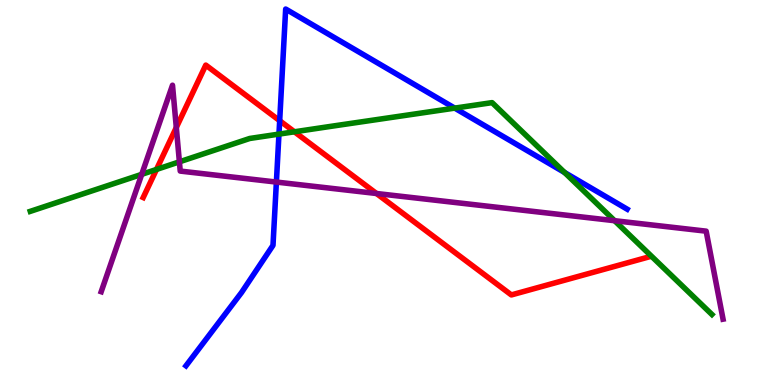[{'lines': ['blue', 'red'], 'intersections': [{'x': 3.61, 'y': 6.87}]}, {'lines': ['green', 'red'], 'intersections': [{'x': 2.02, 'y': 5.6}, {'x': 3.8, 'y': 6.58}]}, {'lines': ['purple', 'red'], 'intersections': [{'x': 2.27, 'y': 6.69}, {'x': 4.86, 'y': 4.97}]}, {'lines': ['blue', 'green'], 'intersections': [{'x': 3.6, 'y': 6.52}, {'x': 5.87, 'y': 7.19}, {'x': 7.29, 'y': 5.52}]}, {'lines': ['blue', 'purple'], 'intersections': [{'x': 3.57, 'y': 5.27}]}, {'lines': ['green', 'purple'], 'intersections': [{'x': 1.83, 'y': 5.47}, {'x': 2.31, 'y': 5.8}, {'x': 7.93, 'y': 4.27}]}]